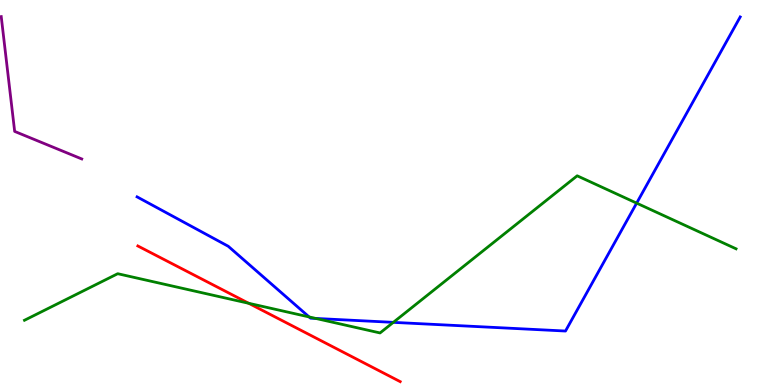[{'lines': ['blue', 'red'], 'intersections': []}, {'lines': ['green', 'red'], 'intersections': [{'x': 3.21, 'y': 2.12}]}, {'lines': ['purple', 'red'], 'intersections': []}, {'lines': ['blue', 'green'], 'intersections': [{'x': 3.99, 'y': 1.77}, {'x': 4.08, 'y': 1.73}, {'x': 5.08, 'y': 1.63}, {'x': 8.21, 'y': 4.72}]}, {'lines': ['blue', 'purple'], 'intersections': []}, {'lines': ['green', 'purple'], 'intersections': []}]